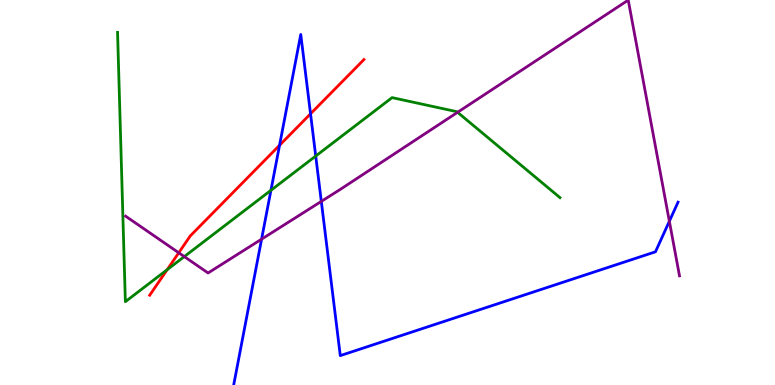[{'lines': ['blue', 'red'], 'intersections': [{'x': 3.61, 'y': 6.23}, {'x': 4.01, 'y': 7.04}]}, {'lines': ['green', 'red'], 'intersections': [{'x': 2.16, 'y': 2.99}]}, {'lines': ['purple', 'red'], 'intersections': [{'x': 2.31, 'y': 3.43}]}, {'lines': ['blue', 'green'], 'intersections': [{'x': 3.5, 'y': 5.06}, {'x': 4.07, 'y': 5.95}]}, {'lines': ['blue', 'purple'], 'intersections': [{'x': 3.38, 'y': 3.79}, {'x': 4.15, 'y': 4.77}, {'x': 8.64, 'y': 4.25}]}, {'lines': ['green', 'purple'], 'intersections': [{'x': 2.38, 'y': 3.34}, {'x': 5.9, 'y': 7.08}]}]